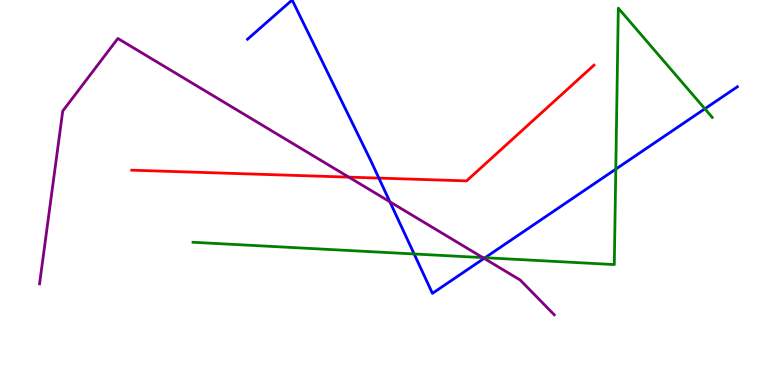[{'lines': ['blue', 'red'], 'intersections': [{'x': 4.89, 'y': 5.37}]}, {'lines': ['green', 'red'], 'intersections': []}, {'lines': ['purple', 'red'], 'intersections': [{'x': 4.5, 'y': 5.4}]}, {'lines': ['blue', 'green'], 'intersections': [{'x': 5.34, 'y': 3.4}, {'x': 6.26, 'y': 3.31}, {'x': 7.95, 'y': 5.61}, {'x': 9.09, 'y': 7.17}]}, {'lines': ['blue', 'purple'], 'intersections': [{'x': 5.03, 'y': 4.76}, {'x': 6.25, 'y': 3.29}]}, {'lines': ['green', 'purple'], 'intersections': [{'x': 6.23, 'y': 3.31}]}]